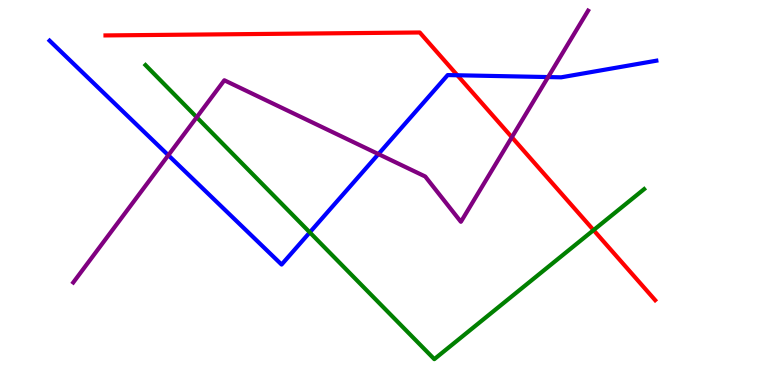[{'lines': ['blue', 'red'], 'intersections': [{'x': 5.9, 'y': 8.05}]}, {'lines': ['green', 'red'], 'intersections': [{'x': 7.66, 'y': 4.02}]}, {'lines': ['purple', 'red'], 'intersections': [{'x': 6.6, 'y': 6.44}]}, {'lines': ['blue', 'green'], 'intersections': [{'x': 4.0, 'y': 3.96}]}, {'lines': ['blue', 'purple'], 'intersections': [{'x': 2.17, 'y': 5.97}, {'x': 4.88, 'y': 6.0}, {'x': 7.07, 'y': 8.0}]}, {'lines': ['green', 'purple'], 'intersections': [{'x': 2.54, 'y': 6.95}]}]